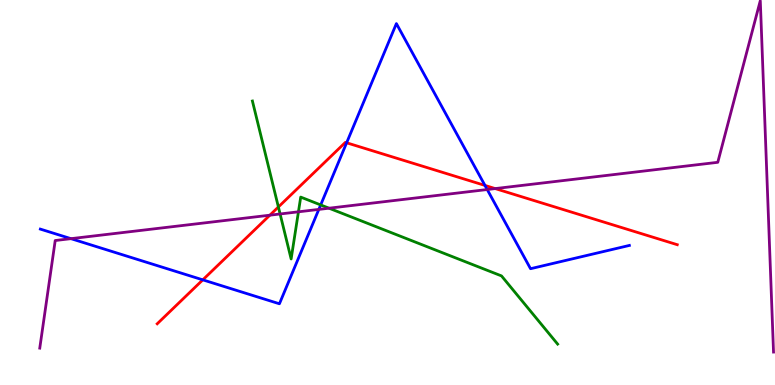[{'lines': ['blue', 'red'], 'intersections': [{'x': 2.62, 'y': 2.73}, {'x': 4.47, 'y': 6.29}, {'x': 6.26, 'y': 5.18}]}, {'lines': ['green', 'red'], 'intersections': [{'x': 3.59, 'y': 4.62}]}, {'lines': ['purple', 'red'], 'intersections': [{'x': 3.48, 'y': 4.41}, {'x': 6.39, 'y': 5.1}]}, {'lines': ['blue', 'green'], 'intersections': [{'x': 4.14, 'y': 4.68}]}, {'lines': ['blue', 'purple'], 'intersections': [{'x': 0.916, 'y': 3.8}, {'x': 4.11, 'y': 4.56}, {'x': 6.29, 'y': 5.08}]}, {'lines': ['green', 'purple'], 'intersections': [{'x': 3.61, 'y': 4.44}, {'x': 3.85, 'y': 4.5}, {'x': 4.25, 'y': 4.59}]}]